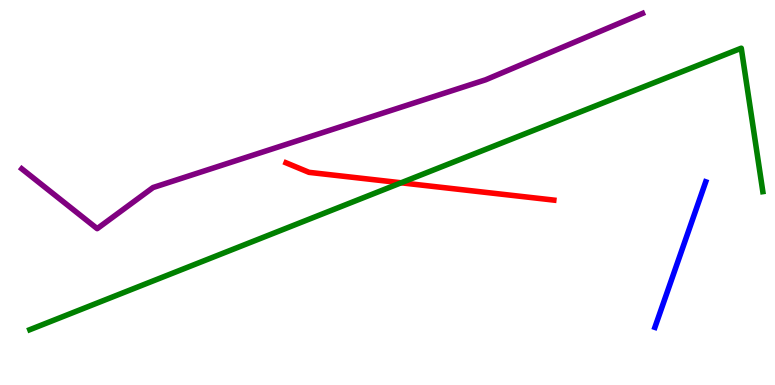[{'lines': ['blue', 'red'], 'intersections': []}, {'lines': ['green', 'red'], 'intersections': [{'x': 5.18, 'y': 5.25}]}, {'lines': ['purple', 'red'], 'intersections': []}, {'lines': ['blue', 'green'], 'intersections': []}, {'lines': ['blue', 'purple'], 'intersections': []}, {'lines': ['green', 'purple'], 'intersections': []}]